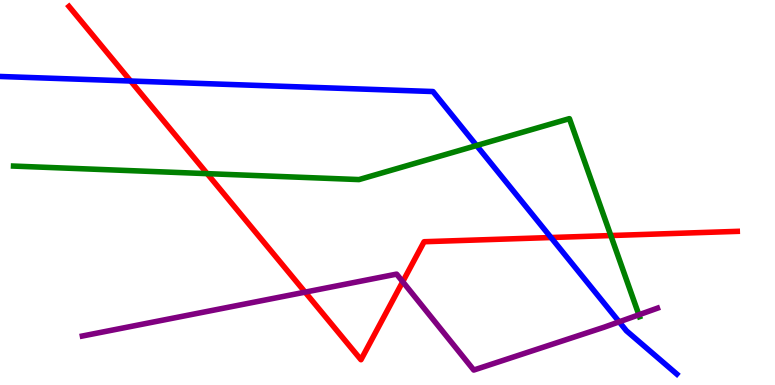[{'lines': ['blue', 'red'], 'intersections': [{'x': 1.69, 'y': 7.9}, {'x': 7.11, 'y': 3.83}]}, {'lines': ['green', 'red'], 'intersections': [{'x': 2.67, 'y': 5.49}, {'x': 7.88, 'y': 3.88}]}, {'lines': ['purple', 'red'], 'intersections': [{'x': 3.94, 'y': 2.41}, {'x': 5.2, 'y': 2.68}]}, {'lines': ['blue', 'green'], 'intersections': [{'x': 6.15, 'y': 6.22}]}, {'lines': ['blue', 'purple'], 'intersections': [{'x': 7.99, 'y': 1.64}]}, {'lines': ['green', 'purple'], 'intersections': [{'x': 8.24, 'y': 1.82}]}]